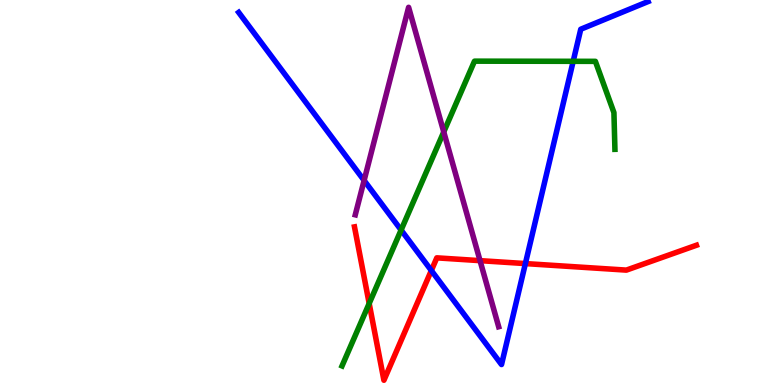[{'lines': ['blue', 'red'], 'intersections': [{'x': 5.57, 'y': 2.97}, {'x': 6.78, 'y': 3.15}]}, {'lines': ['green', 'red'], 'intersections': [{'x': 4.76, 'y': 2.12}]}, {'lines': ['purple', 'red'], 'intersections': [{'x': 6.19, 'y': 3.23}]}, {'lines': ['blue', 'green'], 'intersections': [{'x': 5.18, 'y': 4.03}, {'x': 7.4, 'y': 8.41}]}, {'lines': ['blue', 'purple'], 'intersections': [{'x': 4.7, 'y': 5.31}]}, {'lines': ['green', 'purple'], 'intersections': [{'x': 5.73, 'y': 6.57}]}]